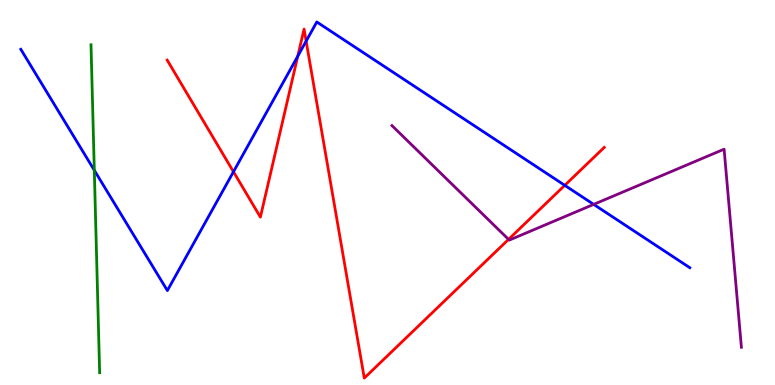[{'lines': ['blue', 'red'], 'intersections': [{'x': 3.01, 'y': 5.54}, {'x': 3.84, 'y': 8.54}, {'x': 3.95, 'y': 8.93}, {'x': 7.29, 'y': 5.19}]}, {'lines': ['green', 'red'], 'intersections': []}, {'lines': ['purple', 'red'], 'intersections': [{'x': 6.56, 'y': 3.78}]}, {'lines': ['blue', 'green'], 'intersections': [{'x': 1.22, 'y': 5.58}]}, {'lines': ['blue', 'purple'], 'intersections': [{'x': 7.66, 'y': 4.69}]}, {'lines': ['green', 'purple'], 'intersections': []}]